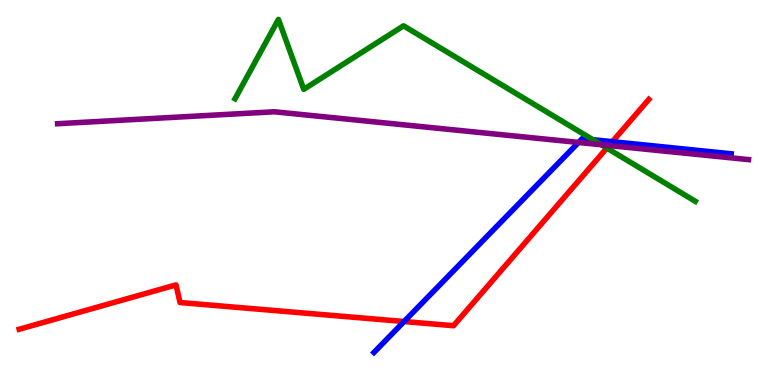[{'lines': ['blue', 'red'], 'intersections': [{'x': 5.21, 'y': 1.65}, {'x': 7.9, 'y': 6.32}]}, {'lines': ['green', 'red'], 'intersections': [{'x': 7.83, 'y': 6.15}]}, {'lines': ['purple', 'red'], 'intersections': [{'x': 7.86, 'y': 6.22}]}, {'lines': ['blue', 'green'], 'intersections': [{'x': 7.65, 'y': 6.37}]}, {'lines': ['blue', 'purple'], 'intersections': [{'x': 7.46, 'y': 6.3}]}, {'lines': ['green', 'purple'], 'intersections': [{'x': 7.76, 'y': 6.24}]}]